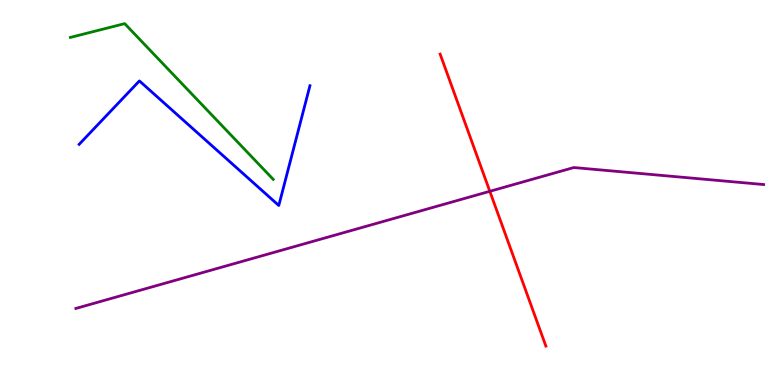[{'lines': ['blue', 'red'], 'intersections': []}, {'lines': ['green', 'red'], 'intersections': []}, {'lines': ['purple', 'red'], 'intersections': [{'x': 6.32, 'y': 5.03}]}, {'lines': ['blue', 'green'], 'intersections': []}, {'lines': ['blue', 'purple'], 'intersections': []}, {'lines': ['green', 'purple'], 'intersections': []}]